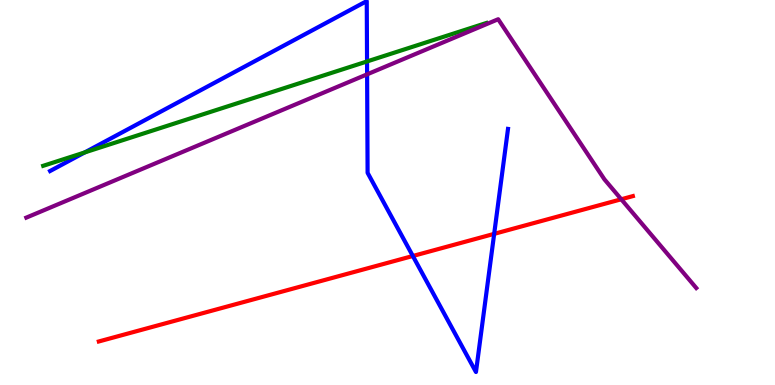[{'lines': ['blue', 'red'], 'intersections': [{'x': 5.33, 'y': 3.35}, {'x': 6.38, 'y': 3.93}]}, {'lines': ['green', 'red'], 'intersections': []}, {'lines': ['purple', 'red'], 'intersections': [{'x': 8.02, 'y': 4.82}]}, {'lines': ['blue', 'green'], 'intersections': [{'x': 1.09, 'y': 6.04}, {'x': 4.74, 'y': 8.4}]}, {'lines': ['blue', 'purple'], 'intersections': [{'x': 4.74, 'y': 8.07}]}, {'lines': ['green', 'purple'], 'intersections': []}]